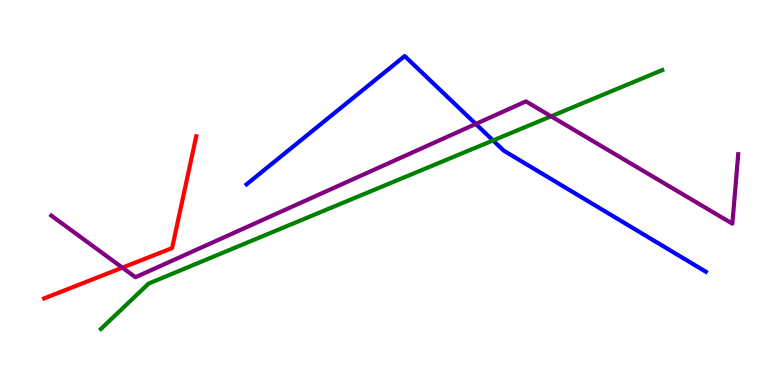[{'lines': ['blue', 'red'], 'intersections': []}, {'lines': ['green', 'red'], 'intersections': []}, {'lines': ['purple', 'red'], 'intersections': [{'x': 1.58, 'y': 3.05}]}, {'lines': ['blue', 'green'], 'intersections': [{'x': 6.36, 'y': 6.35}]}, {'lines': ['blue', 'purple'], 'intersections': [{'x': 6.14, 'y': 6.78}]}, {'lines': ['green', 'purple'], 'intersections': [{'x': 7.11, 'y': 6.98}]}]